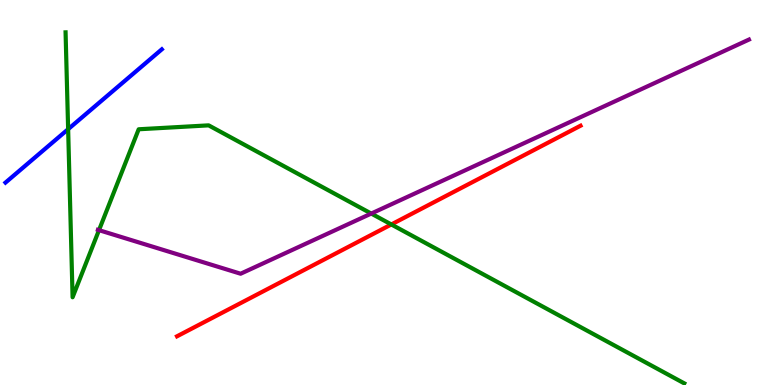[{'lines': ['blue', 'red'], 'intersections': []}, {'lines': ['green', 'red'], 'intersections': [{'x': 5.05, 'y': 4.17}]}, {'lines': ['purple', 'red'], 'intersections': []}, {'lines': ['blue', 'green'], 'intersections': [{'x': 0.879, 'y': 6.64}]}, {'lines': ['blue', 'purple'], 'intersections': []}, {'lines': ['green', 'purple'], 'intersections': [{'x': 1.28, 'y': 4.02}, {'x': 4.79, 'y': 4.45}]}]